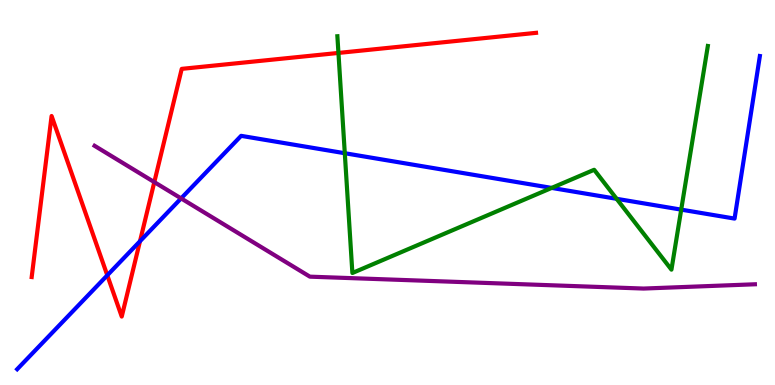[{'lines': ['blue', 'red'], 'intersections': [{'x': 1.38, 'y': 2.85}, {'x': 1.81, 'y': 3.73}]}, {'lines': ['green', 'red'], 'intersections': [{'x': 4.37, 'y': 8.63}]}, {'lines': ['purple', 'red'], 'intersections': [{'x': 1.99, 'y': 5.27}]}, {'lines': ['blue', 'green'], 'intersections': [{'x': 4.45, 'y': 6.02}, {'x': 7.12, 'y': 5.12}, {'x': 7.96, 'y': 4.84}, {'x': 8.79, 'y': 4.55}]}, {'lines': ['blue', 'purple'], 'intersections': [{'x': 2.34, 'y': 4.85}]}, {'lines': ['green', 'purple'], 'intersections': []}]